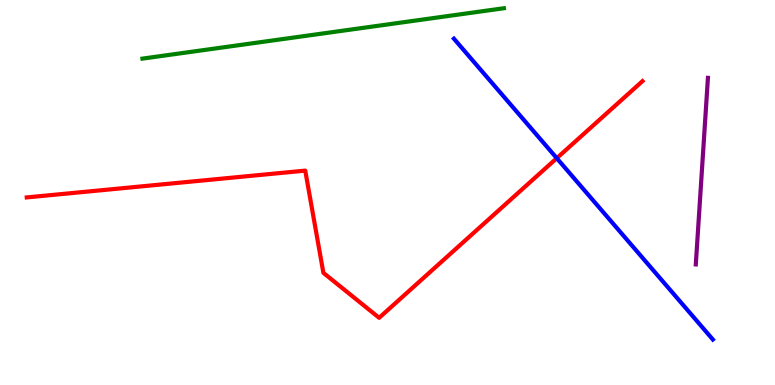[{'lines': ['blue', 'red'], 'intersections': [{'x': 7.18, 'y': 5.89}]}, {'lines': ['green', 'red'], 'intersections': []}, {'lines': ['purple', 'red'], 'intersections': []}, {'lines': ['blue', 'green'], 'intersections': []}, {'lines': ['blue', 'purple'], 'intersections': []}, {'lines': ['green', 'purple'], 'intersections': []}]